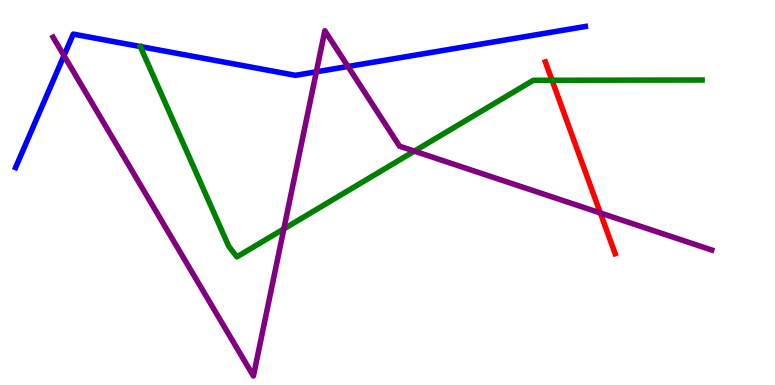[{'lines': ['blue', 'red'], 'intersections': []}, {'lines': ['green', 'red'], 'intersections': [{'x': 7.12, 'y': 7.92}]}, {'lines': ['purple', 'red'], 'intersections': [{'x': 7.75, 'y': 4.47}]}, {'lines': ['blue', 'green'], 'intersections': []}, {'lines': ['blue', 'purple'], 'intersections': [{'x': 0.825, 'y': 8.56}, {'x': 4.08, 'y': 8.13}, {'x': 4.49, 'y': 8.27}]}, {'lines': ['green', 'purple'], 'intersections': [{'x': 3.66, 'y': 4.05}, {'x': 5.35, 'y': 6.07}]}]